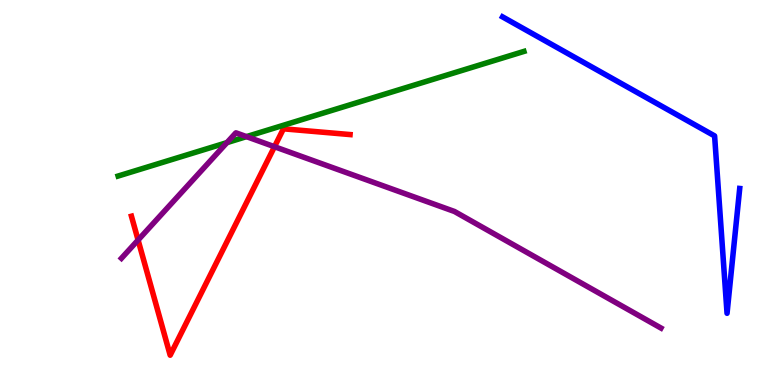[{'lines': ['blue', 'red'], 'intersections': []}, {'lines': ['green', 'red'], 'intersections': []}, {'lines': ['purple', 'red'], 'intersections': [{'x': 1.78, 'y': 3.77}, {'x': 3.54, 'y': 6.19}]}, {'lines': ['blue', 'green'], 'intersections': []}, {'lines': ['blue', 'purple'], 'intersections': []}, {'lines': ['green', 'purple'], 'intersections': [{'x': 2.93, 'y': 6.3}, {'x': 3.18, 'y': 6.45}]}]